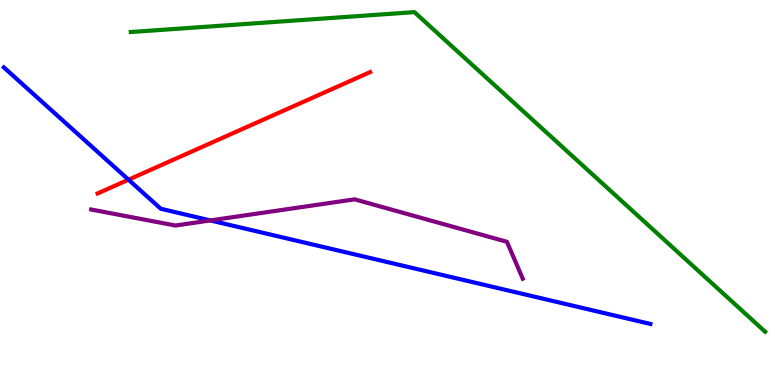[{'lines': ['blue', 'red'], 'intersections': [{'x': 1.66, 'y': 5.33}]}, {'lines': ['green', 'red'], 'intersections': []}, {'lines': ['purple', 'red'], 'intersections': []}, {'lines': ['blue', 'green'], 'intersections': []}, {'lines': ['blue', 'purple'], 'intersections': [{'x': 2.71, 'y': 4.27}]}, {'lines': ['green', 'purple'], 'intersections': []}]